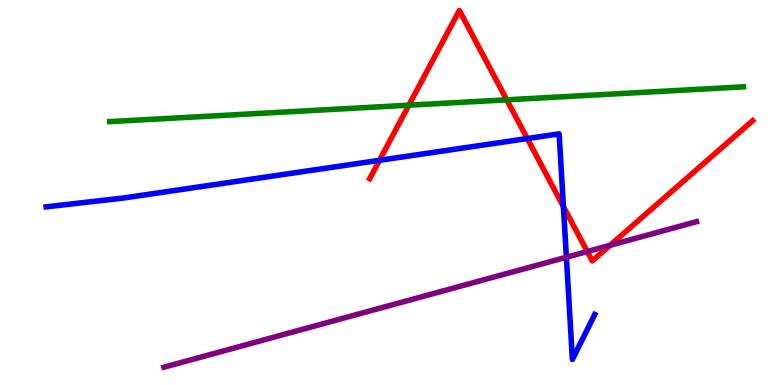[{'lines': ['blue', 'red'], 'intersections': [{'x': 4.9, 'y': 5.84}, {'x': 6.8, 'y': 6.4}, {'x': 7.27, 'y': 4.63}]}, {'lines': ['green', 'red'], 'intersections': [{'x': 5.28, 'y': 7.27}, {'x': 6.54, 'y': 7.41}]}, {'lines': ['purple', 'red'], 'intersections': [{'x': 7.58, 'y': 3.47}, {'x': 7.87, 'y': 3.63}]}, {'lines': ['blue', 'green'], 'intersections': []}, {'lines': ['blue', 'purple'], 'intersections': [{'x': 7.31, 'y': 3.32}]}, {'lines': ['green', 'purple'], 'intersections': []}]